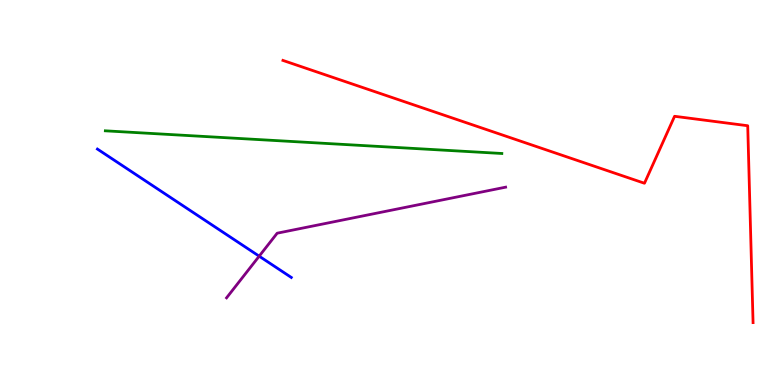[{'lines': ['blue', 'red'], 'intersections': []}, {'lines': ['green', 'red'], 'intersections': []}, {'lines': ['purple', 'red'], 'intersections': []}, {'lines': ['blue', 'green'], 'intersections': []}, {'lines': ['blue', 'purple'], 'intersections': [{'x': 3.34, 'y': 3.35}]}, {'lines': ['green', 'purple'], 'intersections': []}]